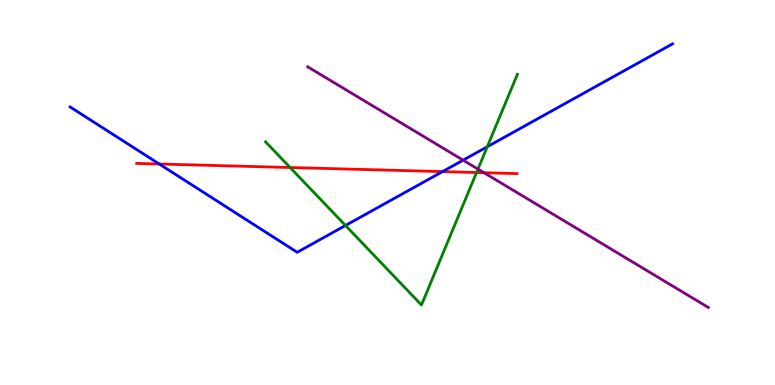[{'lines': ['blue', 'red'], 'intersections': [{'x': 2.05, 'y': 5.74}, {'x': 5.71, 'y': 5.54}]}, {'lines': ['green', 'red'], 'intersections': [{'x': 3.74, 'y': 5.65}, {'x': 6.15, 'y': 5.52}]}, {'lines': ['purple', 'red'], 'intersections': [{'x': 6.25, 'y': 5.51}]}, {'lines': ['blue', 'green'], 'intersections': [{'x': 4.46, 'y': 4.14}, {'x': 6.29, 'y': 6.19}]}, {'lines': ['blue', 'purple'], 'intersections': [{'x': 5.98, 'y': 5.84}]}, {'lines': ['green', 'purple'], 'intersections': [{'x': 6.17, 'y': 5.61}]}]